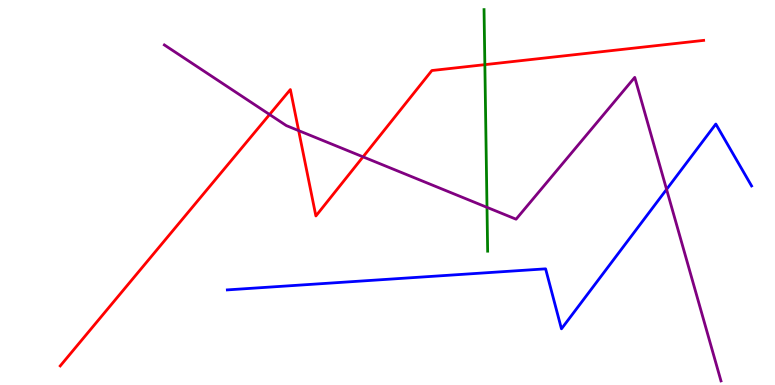[{'lines': ['blue', 'red'], 'intersections': []}, {'lines': ['green', 'red'], 'intersections': [{'x': 6.26, 'y': 8.32}]}, {'lines': ['purple', 'red'], 'intersections': [{'x': 3.48, 'y': 7.03}, {'x': 3.85, 'y': 6.61}, {'x': 4.68, 'y': 5.93}]}, {'lines': ['blue', 'green'], 'intersections': []}, {'lines': ['blue', 'purple'], 'intersections': [{'x': 8.6, 'y': 5.08}]}, {'lines': ['green', 'purple'], 'intersections': [{'x': 6.28, 'y': 4.61}]}]